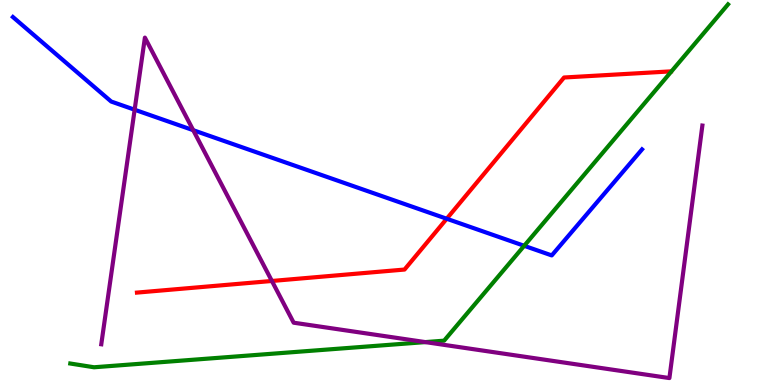[{'lines': ['blue', 'red'], 'intersections': [{'x': 5.76, 'y': 4.32}]}, {'lines': ['green', 'red'], 'intersections': []}, {'lines': ['purple', 'red'], 'intersections': [{'x': 3.51, 'y': 2.7}]}, {'lines': ['blue', 'green'], 'intersections': [{'x': 6.76, 'y': 3.62}]}, {'lines': ['blue', 'purple'], 'intersections': [{'x': 1.74, 'y': 7.15}, {'x': 2.49, 'y': 6.62}]}, {'lines': ['green', 'purple'], 'intersections': [{'x': 5.49, 'y': 1.11}]}]